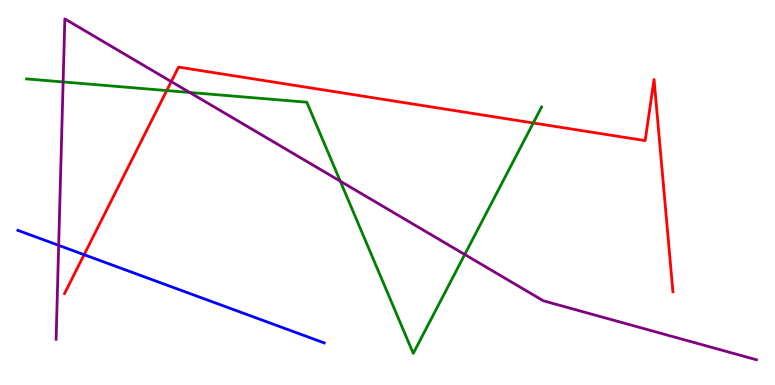[{'lines': ['blue', 'red'], 'intersections': [{'x': 1.09, 'y': 3.38}]}, {'lines': ['green', 'red'], 'intersections': [{'x': 2.15, 'y': 7.65}, {'x': 6.88, 'y': 6.81}]}, {'lines': ['purple', 'red'], 'intersections': [{'x': 2.21, 'y': 7.88}]}, {'lines': ['blue', 'green'], 'intersections': []}, {'lines': ['blue', 'purple'], 'intersections': [{'x': 0.757, 'y': 3.63}]}, {'lines': ['green', 'purple'], 'intersections': [{'x': 0.815, 'y': 7.87}, {'x': 2.45, 'y': 7.6}, {'x': 4.39, 'y': 5.29}, {'x': 6.0, 'y': 3.39}]}]